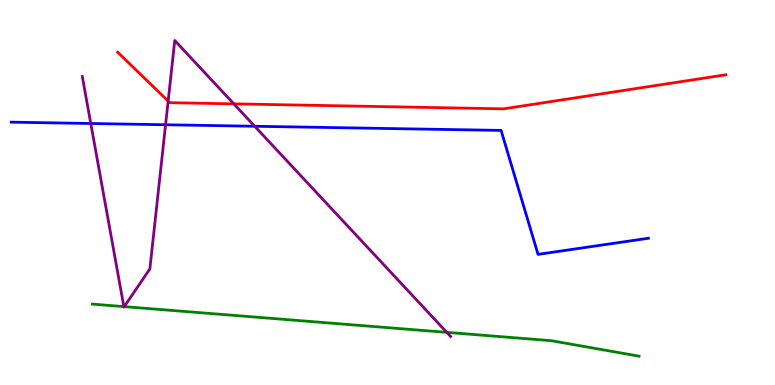[{'lines': ['blue', 'red'], 'intersections': []}, {'lines': ['green', 'red'], 'intersections': []}, {'lines': ['purple', 'red'], 'intersections': [{'x': 2.17, 'y': 7.37}, {'x': 3.02, 'y': 7.3}]}, {'lines': ['blue', 'green'], 'intersections': []}, {'lines': ['blue', 'purple'], 'intersections': [{'x': 1.17, 'y': 6.79}, {'x': 2.14, 'y': 6.76}, {'x': 3.29, 'y': 6.72}]}, {'lines': ['green', 'purple'], 'intersections': [{'x': 1.6, 'y': 2.04}, {'x': 1.6, 'y': 2.04}, {'x': 5.77, 'y': 1.37}]}]